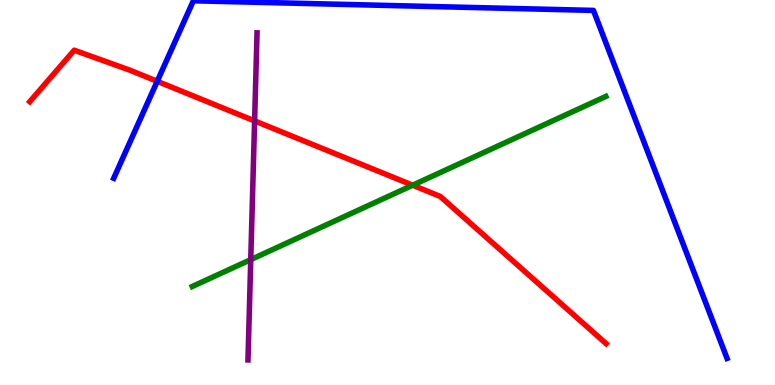[{'lines': ['blue', 'red'], 'intersections': [{'x': 2.03, 'y': 7.89}]}, {'lines': ['green', 'red'], 'intersections': [{'x': 5.32, 'y': 5.19}]}, {'lines': ['purple', 'red'], 'intersections': [{'x': 3.29, 'y': 6.86}]}, {'lines': ['blue', 'green'], 'intersections': []}, {'lines': ['blue', 'purple'], 'intersections': []}, {'lines': ['green', 'purple'], 'intersections': [{'x': 3.24, 'y': 3.26}]}]